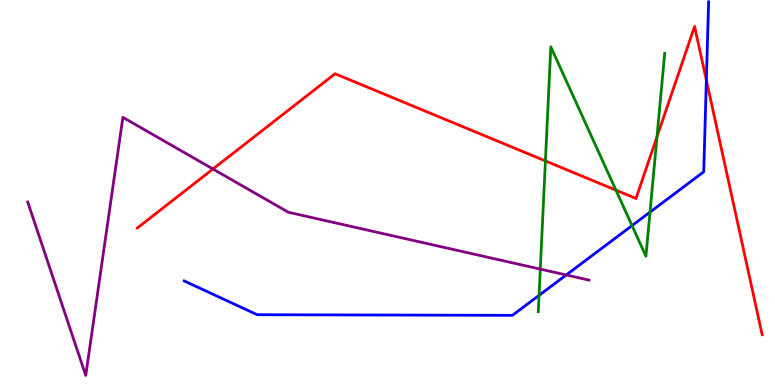[{'lines': ['blue', 'red'], 'intersections': [{'x': 9.11, 'y': 7.92}]}, {'lines': ['green', 'red'], 'intersections': [{'x': 7.04, 'y': 5.82}, {'x': 7.95, 'y': 5.06}, {'x': 8.48, 'y': 6.45}]}, {'lines': ['purple', 'red'], 'intersections': [{'x': 2.75, 'y': 5.61}]}, {'lines': ['blue', 'green'], 'intersections': [{'x': 6.96, 'y': 2.33}, {'x': 8.16, 'y': 4.14}, {'x': 8.39, 'y': 4.49}]}, {'lines': ['blue', 'purple'], 'intersections': [{'x': 7.31, 'y': 2.86}]}, {'lines': ['green', 'purple'], 'intersections': [{'x': 6.97, 'y': 3.01}]}]